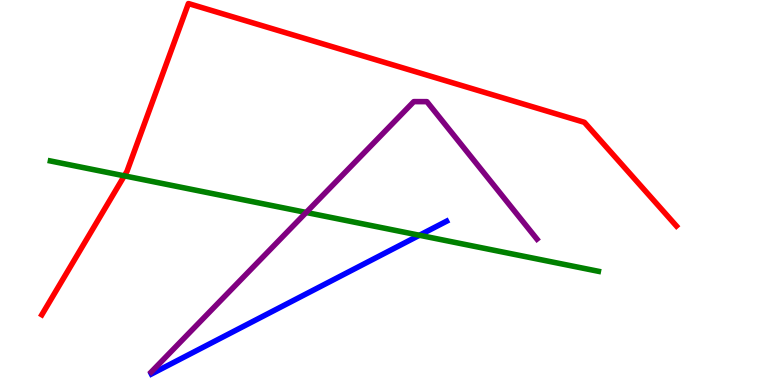[{'lines': ['blue', 'red'], 'intersections': []}, {'lines': ['green', 'red'], 'intersections': [{'x': 1.6, 'y': 5.43}]}, {'lines': ['purple', 'red'], 'intersections': []}, {'lines': ['blue', 'green'], 'intersections': [{'x': 5.41, 'y': 3.89}]}, {'lines': ['blue', 'purple'], 'intersections': []}, {'lines': ['green', 'purple'], 'intersections': [{'x': 3.95, 'y': 4.48}]}]